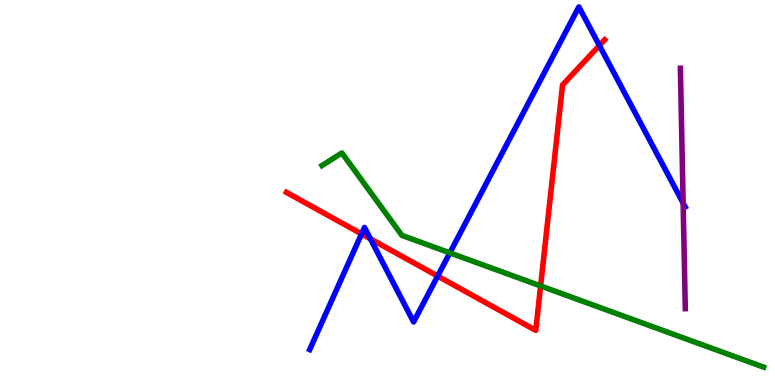[{'lines': ['blue', 'red'], 'intersections': [{'x': 4.67, 'y': 3.92}, {'x': 4.78, 'y': 3.8}, {'x': 5.65, 'y': 2.83}, {'x': 7.73, 'y': 8.82}]}, {'lines': ['green', 'red'], 'intersections': [{'x': 6.98, 'y': 2.57}]}, {'lines': ['purple', 'red'], 'intersections': []}, {'lines': ['blue', 'green'], 'intersections': [{'x': 5.8, 'y': 3.43}]}, {'lines': ['blue', 'purple'], 'intersections': [{'x': 8.81, 'y': 4.73}]}, {'lines': ['green', 'purple'], 'intersections': []}]